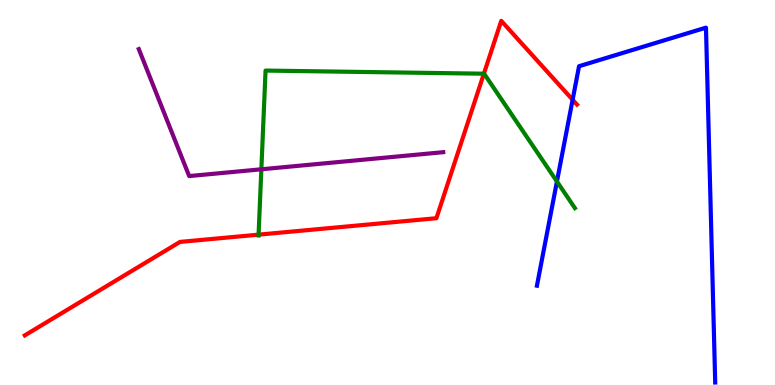[{'lines': ['blue', 'red'], 'intersections': [{'x': 7.39, 'y': 7.41}]}, {'lines': ['green', 'red'], 'intersections': [{'x': 3.34, 'y': 3.91}, {'x': 6.24, 'y': 8.09}]}, {'lines': ['purple', 'red'], 'intersections': []}, {'lines': ['blue', 'green'], 'intersections': [{'x': 7.19, 'y': 5.29}]}, {'lines': ['blue', 'purple'], 'intersections': []}, {'lines': ['green', 'purple'], 'intersections': [{'x': 3.37, 'y': 5.6}]}]